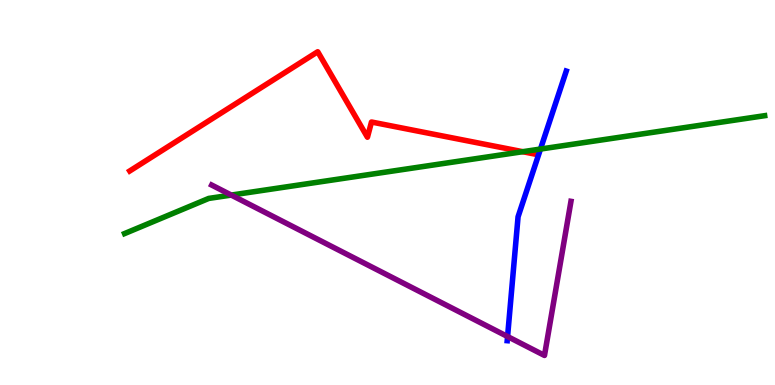[{'lines': ['blue', 'red'], 'intersections': []}, {'lines': ['green', 'red'], 'intersections': [{'x': 6.74, 'y': 6.06}]}, {'lines': ['purple', 'red'], 'intersections': []}, {'lines': ['blue', 'green'], 'intersections': [{'x': 6.97, 'y': 6.13}]}, {'lines': ['blue', 'purple'], 'intersections': [{'x': 6.55, 'y': 1.26}]}, {'lines': ['green', 'purple'], 'intersections': [{'x': 2.98, 'y': 4.93}]}]